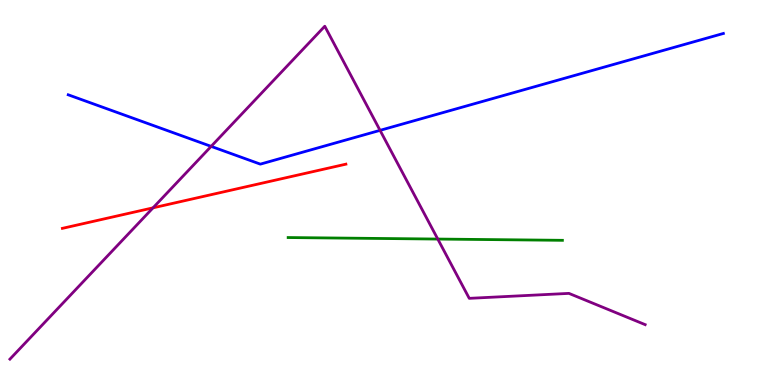[{'lines': ['blue', 'red'], 'intersections': []}, {'lines': ['green', 'red'], 'intersections': []}, {'lines': ['purple', 'red'], 'intersections': [{'x': 1.97, 'y': 4.6}]}, {'lines': ['blue', 'green'], 'intersections': []}, {'lines': ['blue', 'purple'], 'intersections': [{'x': 2.72, 'y': 6.2}, {'x': 4.9, 'y': 6.61}]}, {'lines': ['green', 'purple'], 'intersections': [{'x': 5.65, 'y': 3.79}]}]